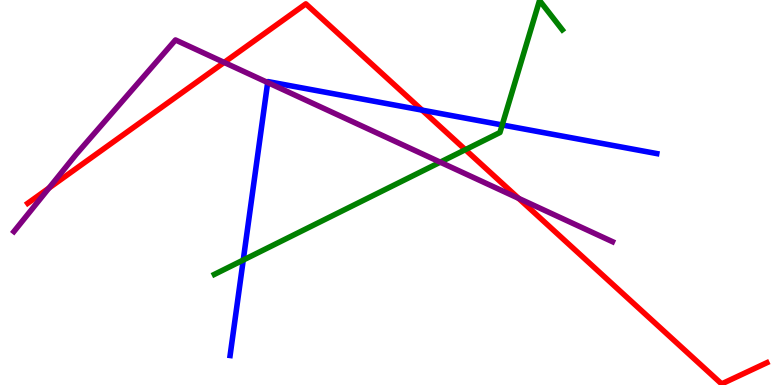[{'lines': ['blue', 'red'], 'intersections': [{'x': 5.45, 'y': 7.14}]}, {'lines': ['green', 'red'], 'intersections': [{'x': 6.0, 'y': 6.11}]}, {'lines': ['purple', 'red'], 'intersections': [{'x': 0.632, 'y': 5.12}, {'x': 2.89, 'y': 8.38}, {'x': 6.69, 'y': 4.85}]}, {'lines': ['blue', 'green'], 'intersections': [{'x': 3.14, 'y': 3.25}, {'x': 6.48, 'y': 6.75}]}, {'lines': ['blue', 'purple'], 'intersections': [{'x': 3.45, 'y': 7.86}]}, {'lines': ['green', 'purple'], 'intersections': [{'x': 5.68, 'y': 5.79}]}]